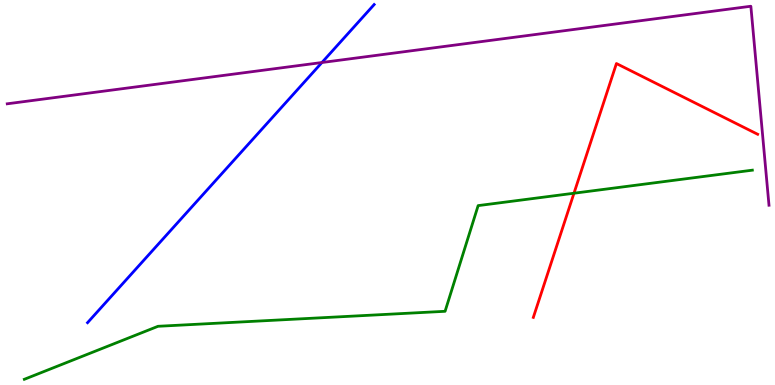[{'lines': ['blue', 'red'], 'intersections': []}, {'lines': ['green', 'red'], 'intersections': [{'x': 7.41, 'y': 4.98}]}, {'lines': ['purple', 'red'], 'intersections': []}, {'lines': ['blue', 'green'], 'intersections': []}, {'lines': ['blue', 'purple'], 'intersections': [{'x': 4.15, 'y': 8.38}]}, {'lines': ['green', 'purple'], 'intersections': []}]